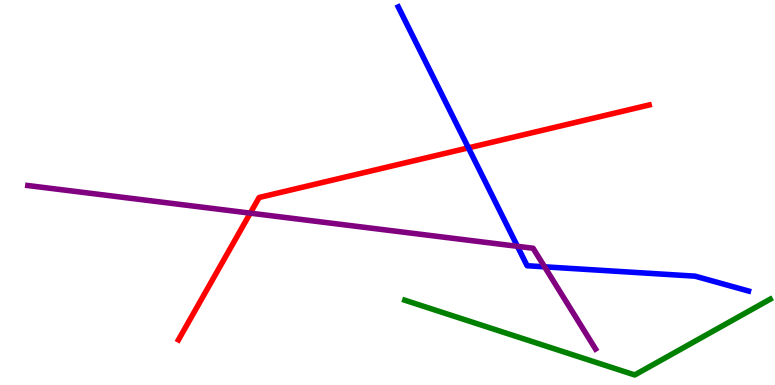[{'lines': ['blue', 'red'], 'intersections': [{'x': 6.04, 'y': 6.16}]}, {'lines': ['green', 'red'], 'intersections': []}, {'lines': ['purple', 'red'], 'intersections': [{'x': 3.23, 'y': 4.46}]}, {'lines': ['blue', 'green'], 'intersections': []}, {'lines': ['blue', 'purple'], 'intersections': [{'x': 6.68, 'y': 3.6}, {'x': 7.03, 'y': 3.07}]}, {'lines': ['green', 'purple'], 'intersections': []}]